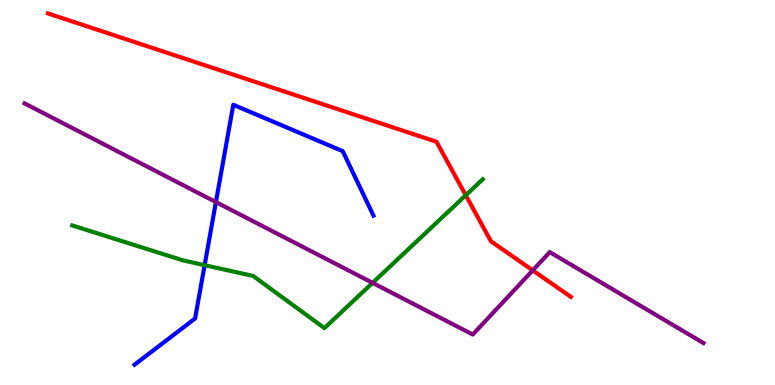[{'lines': ['blue', 'red'], 'intersections': []}, {'lines': ['green', 'red'], 'intersections': [{'x': 6.01, 'y': 4.93}]}, {'lines': ['purple', 'red'], 'intersections': [{'x': 6.87, 'y': 2.98}]}, {'lines': ['blue', 'green'], 'intersections': [{'x': 2.64, 'y': 3.11}]}, {'lines': ['blue', 'purple'], 'intersections': [{'x': 2.79, 'y': 4.75}]}, {'lines': ['green', 'purple'], 'intersections': [{'x': 4.81, 'y': 2.65}]}]